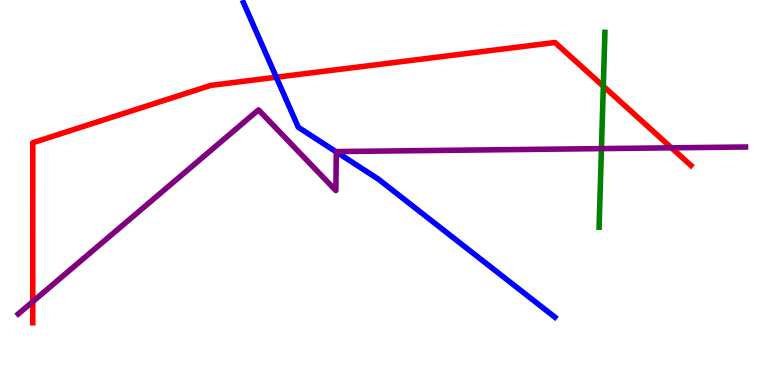[{'lines': ['blue', 'red'], 'intersections': [{'x': 3.56, 'y': 7.99}]}, {'lines': ['green', 'red'], 'intersections': [{'x': 7.78, 'y': 7.76}]}, {'lines': ['purple', 'red'], 'intersections': [{'x': 0.423, 'y': 2.17}, {'x': 8.66, 'y': 6.16}]}, {'lines': ['blue', 'green'], 'intersections': []}, {'lines': ['blue', 'purple'], 'intersections': [{'x': 4.34, 'y': 6.05}]}, {'lines': ['green', 'purple'], 'intersections': [{'x': 7.76, 'y': 6.14}]}]